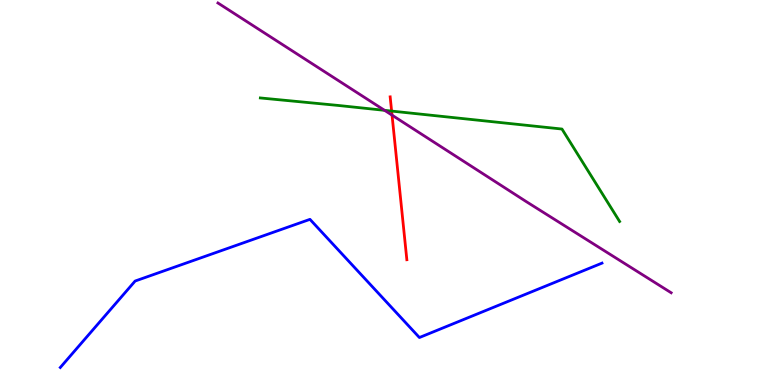[{'lines': ['blue', 'red'], 'intersections': []}, {'lines': ['green', 'red'], 'intersections': [{'x': 5.05, 'y': 7.11}]}, {'lines': ['purple', 'red'], 'intersections': [{'x': 5.06, 'y': 7.01}]}, {'lines': ['blue', 'green'], 'intersections': []}, {'lines': ['blue', 'purple'], 'intersections': []}, {'lines': ['green', 'purple'], 'intersections': [{'x': 4.96, 'y': 7.13}]}]